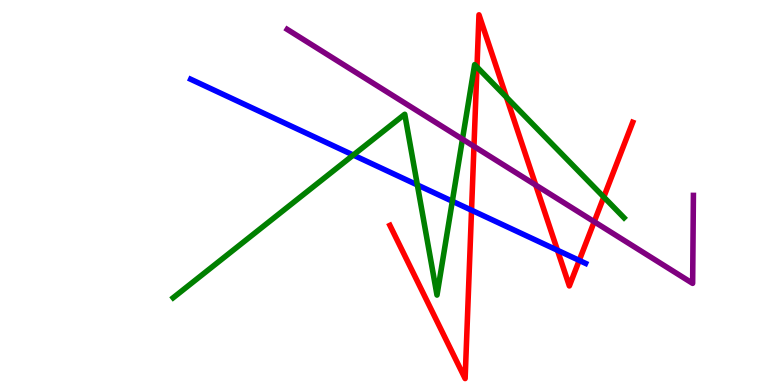[{'lines': ['blue', 'red'], 'intersections': [{'x': 6.08, 'y': 4.54}, {'x': 7.19, 'y': 3.5}, {'x': 7.47, 'y': 3.24}]}, {'lines': ['green', 'red'], 'intersections': [{'x': 6.15, 'y': 8.26}, {'x': 6.53, 'y': 7.47}, {'x': 7.79, 'y': 4.88}]}, {'lines': ['purple', 'red'], 'intersections': [{'x': 6.12, 'y': 6.2}, {'x': 6.91, 'y': 5.19}, {'x': 7.67, 'y': 4.24}]}, {'lines': ['blue', 'green'], 'intersections': [{'x': 4.56, 'y': 5.97}, {'x': 5.39, 'y': 5.2}, {'x': 5.84, 'y': 4.77}]}, {'lines': ['blue', 'purple'], 'intersections': []}, {'lines': ['green', 'purple'], 'intersections': [{'x': 5.97, 'y': 6.39}]}]